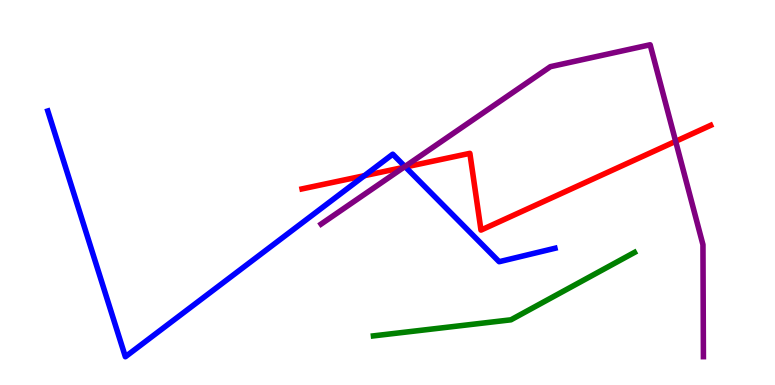[{'lines': ['blue', 'red'], 'intersections': [{'x': 4.7, 'y': 5.44}, {'x': 5.23, 'y': 5.66}]}, {'lines': ['green', 'red'], 'intersections': []}, {'lines': ['purple', 'red'], 'intersections': [{'x': 5.21, 'y': 5.65}, {'x': 8.72, 'y': 6.33}]}, {'lines': ['blue', 'green'], 'intersections': []}, {'lines': ['blue', 'purple'], 'intersections': [{'x': 5.23, 'y': 5.67}]}, {'lines': ['green', 'purple'], 'intersections': []}]